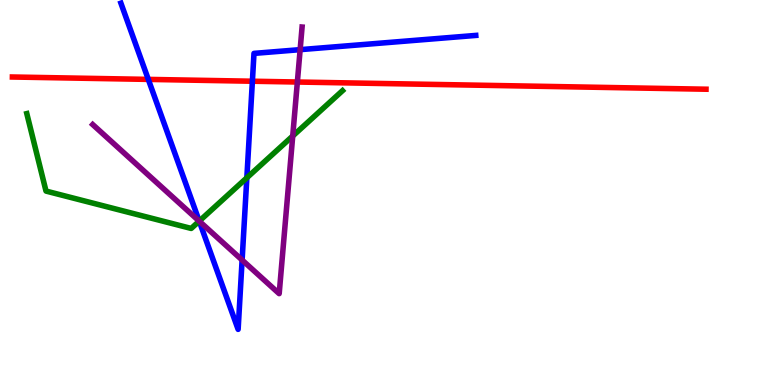[{'lines': ['blue', 'red'], 'intersections': [{'x': 1.91, 'y': 7.94}, {'x': 3.26, 'y': 7.89}]}, {'lines': ['green', 'red'], 'intersections': []}, {'lines': ['purple', 'red'], 'intersections': [{'x': 3.84, 'y': 7.87}]}, {'lines': ['blue', 'green'], 'intersections': [{'x': 2.57, 'y': 4.26}, {'x': 3.19, 'y': 5.38}]}, {'lines': ['blue', 'purple'], 'intersections': [{'x': 2.57, 'y': 4.26}, {'x': 3.12, 'y': 3.25}, {'x': 3.87, 'y': 8.71}]}, {'lines': ['green', 'purple'], 'intersections': [{'x': 2.57, 'y': 4.26}, {'x': 3.78, 'y': 6.47}]}]